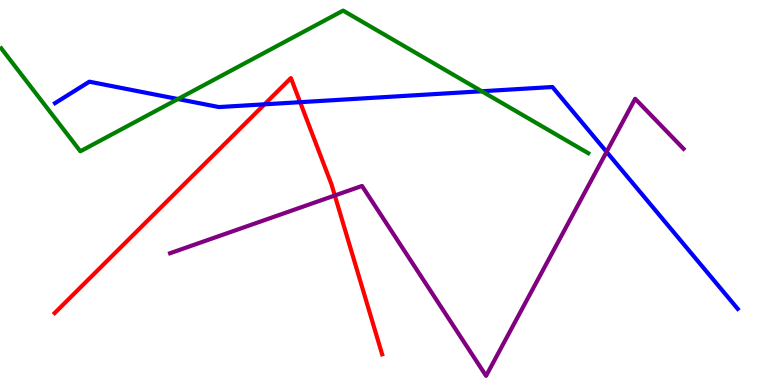[{'lines': ['blue', 'red'], 'intersections': [{'x': 3.41, 'y': 7.29}, {'x': 3.87, 'y': 7.35}]}, {'lines': ['green', 'red'], 'intersections': []}, {'lines': ['purple', 'red'], 'intersections': [{'x': 4.32, 'y': 4.92}]}, {'lines': ['blue', 'green'], 'intersections': [{'x': 2.3, 'y': 7.43}, {'x': 6.22, 'y': 7.63}]}, {'lines': ['blue', 'purple'], 'intersections': [{'x': 7.83, 'y': 6.06}]}, {'lines': ['green', 'purple'], 'intersections': []}]